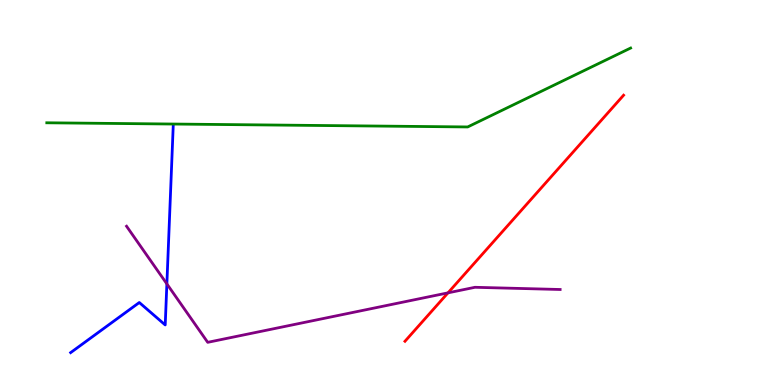[{'lines': ['blue', 'red'], 'intersections': []}, {'lines': ['green', 'red'], 'intersections': []}, {'lines': ['purple', 'red'], 'intersections': [{'x': 5.78, 'y': 2.39}]}, {'lines': ['blue', 'green'], 'intersections': []}, {'lines': ['blue', 'purple'], 'intersections': [{'x': 2.15, 'y': 2.63}]}, {'lines': ['green', 'purple'], 'intersections': []}]